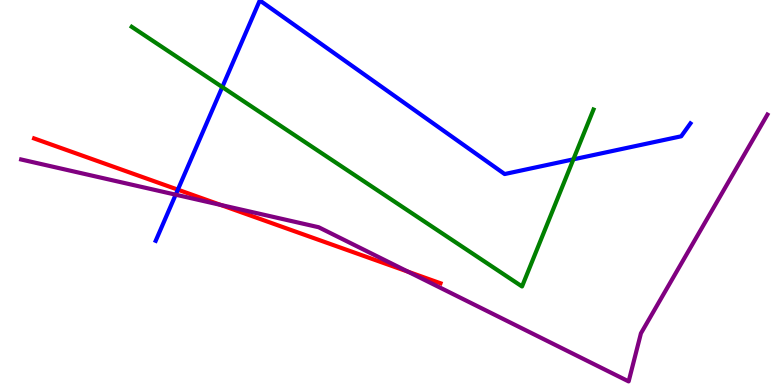[{'lines': ['blue', 'red'], 'intersections': [{'x': 2.29, 'y': 5.07}]}, {'lines': ['green', 'red'], 'intersections': []}, {'lines': ['purple', 'red'], 'intersections': [{'x': 2.85, 'y': 4.68}, {'x': 5.27, 'y': 2.94}]}, {'lines': ['blue', 'green'], 'intersections': [{'x': 2.87, 'y': 7.74}, {'x': 7.4, 'y': 5.86}]}, {'lines': ['blue', 'purple'], 'intersections': [{'x': 2.27, 'y': 4.94}]}, {'lines': ['green', 'purple'], 'intersections': []}]